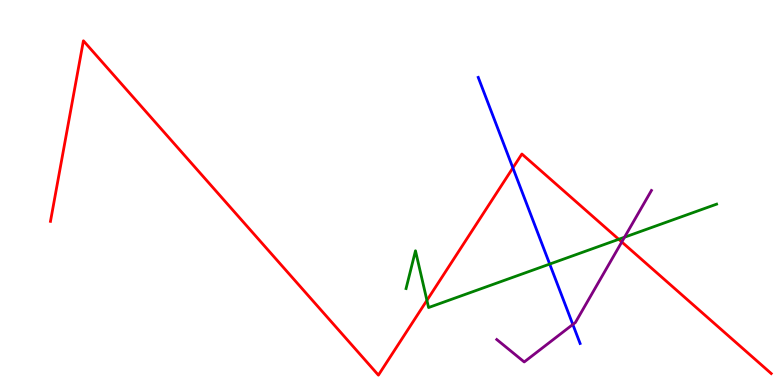[{'lines': ['blue', 'red'], 'intersections': [{'x': 6.62, 'y': 5.64}]}, {'lines': ['green', 'red'], 'intersections': [{'x': 5.51, 'y': 2.2}, {'x': 7.98, 'y': 3.78}]}, {'lines': ['purple', 'red'], 'intersections': [{'x': 8.02, 'y': 3.72}]}, {'lines': ['blue', 'green'], 'intersections': [{'x': 7.09, 'y': 3.14}]}, {'lines': ['blue', 'purple'], 'intersections': [{'x': 7.39, 'y': 1.57}]}, {'lines': ['green', 'purple'], 'intersections': [{'x': 8.06, 'y': 3.84}]}]